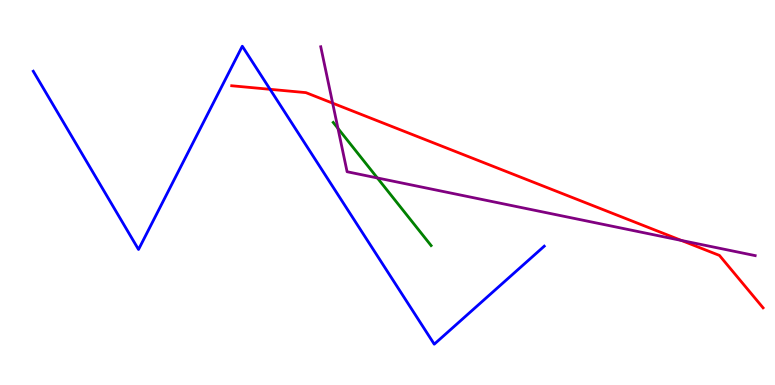[{'lines': ['blue', 'red'], 'intersections': [{'x': 3.48, 'y': 7.68}]}, {'lines': ['green', 'red'], 'intersections': []}, {'lines': ['purple', 'red'], 'intersections': [{'x': 4.29, 'y': 7.32}, {'x': 8.79, 'y': 3.75}]}, {'lines': ['blue', 'green'], 'intersections': []}, {'lines': ['blue', 'purple'], 'intersections': []}, {'lines': ['green', 'purple'], 'intersections': [{'x': 4.36, 'y': 6.67}, {'x': 4.87, 'y': 5.38}]}]